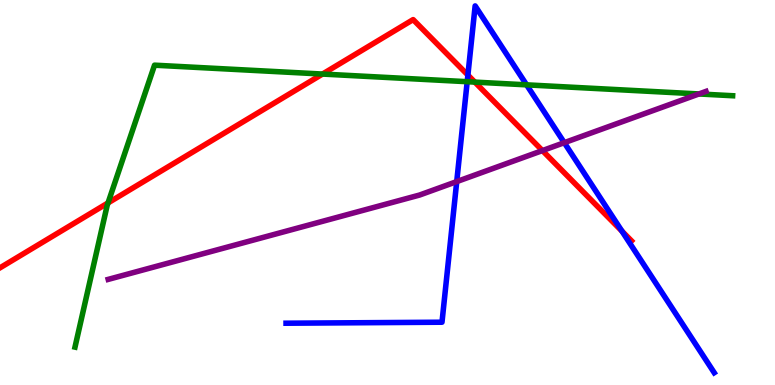[{'lines': ['blue', 'red'], 'intersections': [{'x': 6.04, 'y': 8.05}, {'x': 8.03, 'y': 4.0}]}, {'lines': ['green', 'red'], 'intersections': [{'x': 1.39, 'y': 4.73}, {'x': 4.16, 'y': 8.08}, {'x': 6.13, 'y': 7.87}]}, {'lines': ['purple', 'red'], 'intersections': [{'x': 7.0, 'y': 6.09}]}, {'lines': ['blue', 'green'], 'intersections': [{'x': 6.03, 'y': 7.88}, {'x': 6.79, 'y': 7.8}]}, {'lines': ['blue', 'purple'], 'intersections': [{'x': 5.89, 'y': 5.28}, {'x': 7.28, 'y': 6.29}]}, {'lines': ['green', 'purple'], 'intersections': [{'x': 9.02, 'y': 7.56}]}]